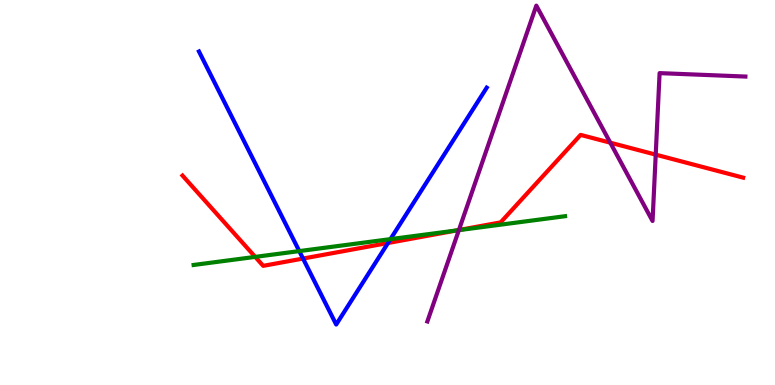[{'lines': ['blue', 'red'], 'intersections': [{'x': 3.91, 'y': 3.28}, {'x': 5.01, 'y': 3.69}]}, {'lines': ['green', 'red'], 'intersections': [{'x': 3.29, 'y': 3.33}, {'x': 5.89, 'y': 4.01}]}, {'lines': ['purple', 'red'], 'intersections': [{'x': 5.92, 'y': 4.03}, {'x': 7.87, 'y': 6.29}, {'x': 8.46, 'y': 5.98}]}, {'lines': ['blue', 'green'], 'intersections': [{'x': 3.86, 'y': 3.48}, {'x': 5.04, 'y': 3.79}]}, {'lines': ['blue', 'purple'], 'intersections': []}, {'lines': ['green', 'purple'], 'intersections': [{'x': 5.92, 'y': 4.02}]}]